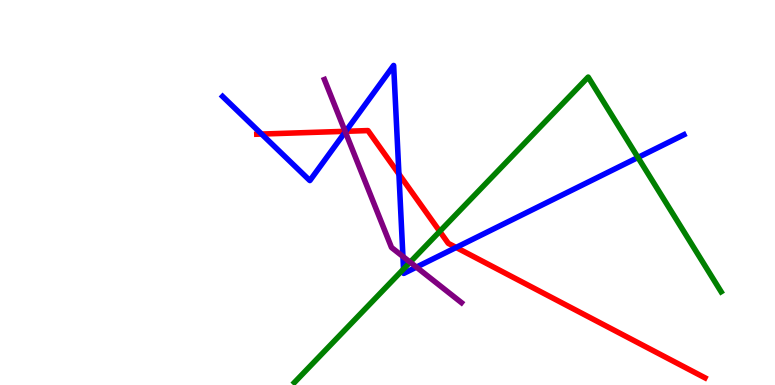[{'lines': ['blue', 'red'], 'intersections': [{'x': 3.38, 'y': 6.52}, {'x': 4.46, 'y': 6.59}, {'x': 5.15, 'y': 5.48}, {'x': 5.89, 'y': 3.57}]}, {'lines': ['green', 'red'], 'intersections': [{'x': 5.67, 'y': 3.99}]}, {'lines': ['purple', 'red'], 'intersections': [{'x': 4.45, 'y': 6.59}]}, {'lines': ['blue', 'green'], 'intersections': [{'x': 5.21, 'y': 3.01}, {'x': 8.23, 'y': 5.91}]}, {'lines': ['blue', 'purple'], 'intersections': [{'x': 4.46, 'y': 6.58}, {'x': 5.2, 'y': 3.34}, {'x': 5.37, 'y': 3.06}]}, {'lines': ['green', 'purple'], 'intersections': [{'x': 5.29, 'y': 3.19}]}]